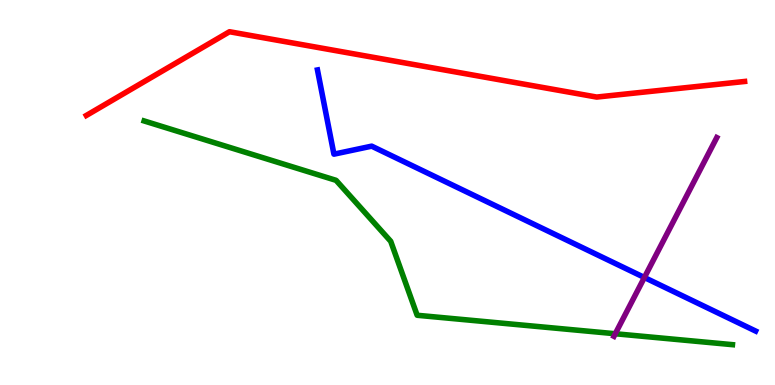[{'lines': ['blue', 'red'], 'intersections': []}, {'lines': ['green', 'red'], 'intersections': []}, {'lines': ['purple', 'red'], 'intersections': []}, {'lines': ['blue', 'green'], 'intersections': []}, {'lines': ['blue', 'purple'], 'intersections': [{'x': 8.31, 'y': 2.79}]}, {'lines': ['green', 'purple'], 'intersections': [{'x': 7.94, 'y': 1.33}]}]